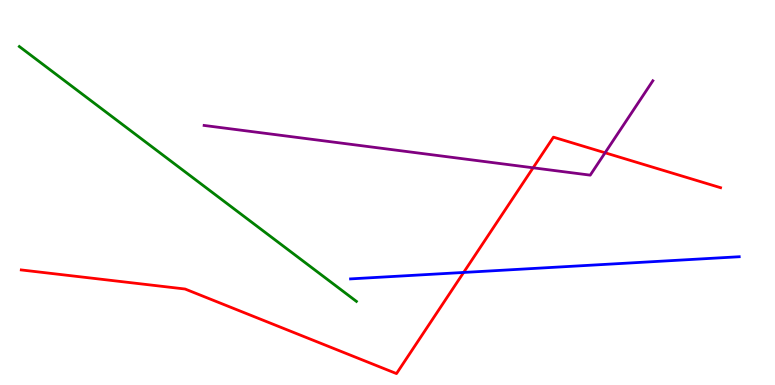[{'lines': ['blue', 'red'], 'intersections': [{'x': 5.98, 'y': 2.92}]}, {'lines': ['green', 'red'], 'intersections': []}, {'lines': ['purple', 'red'], 'intersections': [{'x': 6.88, 'y': 5.64}, {'x': 7.81, 'y': 6.03}]}, {'lines': ['blue', 'green'], 'intersections': []}, {'lines': ['blue', 'purple'], 'intersections': []}, {'lines': ['green', 'purple'], 'intersections': []}]